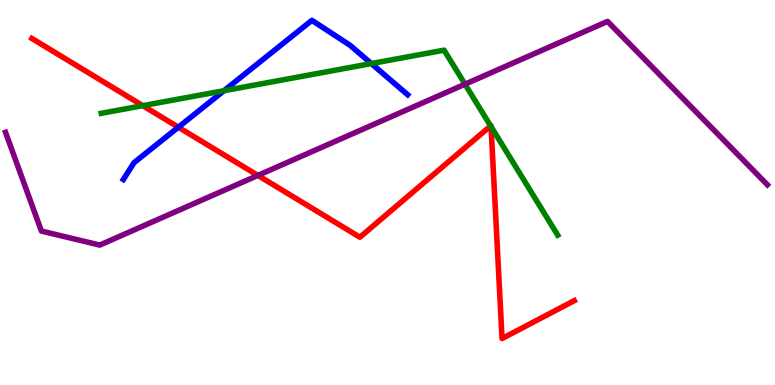[{'lines': ['blue', 'red'], 'intersections': [{'x': 2.3, 'y': 6.7}]}, {'lines': ['green', 'red'], 'intersections': [{'x': 1.84, 'y': 7.26}, {'x': 6.33, 'y': 6.73}, {'x': 6.34, 'y': 6.71}]}, {'lines': ['purple', 'red'], 'intersections': [{'x': 3.33, 'y': 5.44}]}, {'lines': ['blue', 'green'], 'intersections': [{'x': 2.89, 'y': 7.64}, {'x': 4.79, 'y': 8.35}]}, {'lines': ['blue', 'purple'], 'intersections': []}, {'lines': ['green', 'purple'], 'intersections': [{'x': 6.0, 'y': 7.81}]}]